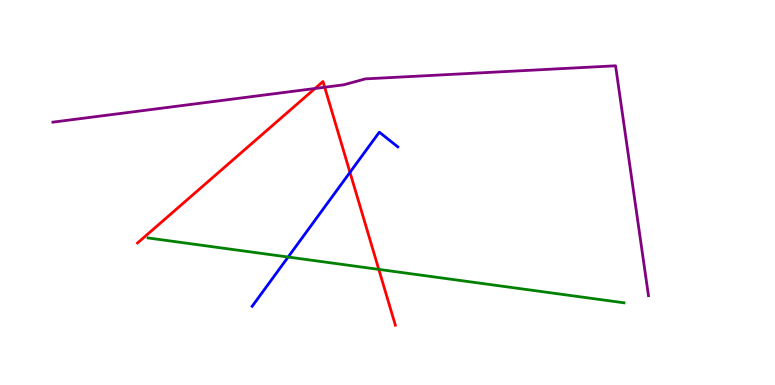[{'lines': ['blue', 'red'], 'intersections': [{'x': 4.52, 'y': 5.52}]}, {'lines': ['green', 'red'], 'intersections': [{'x': 4.89, 'y': 3.0}]}, {'lines': ['purple', 'red'], 'intersections': [{'x': 4.06, 'y': 7.7}, {'x': 4.19, 'y': 7.73}]}, {'lines': ['blue', 'green'], 'intersections': [{'x': 3.72, 'y': 3.32}]}, {'lines': ['blue', 'purple'], 'intersections': []}, {'lines': ['green', 'purple'], 'intersections': []}]